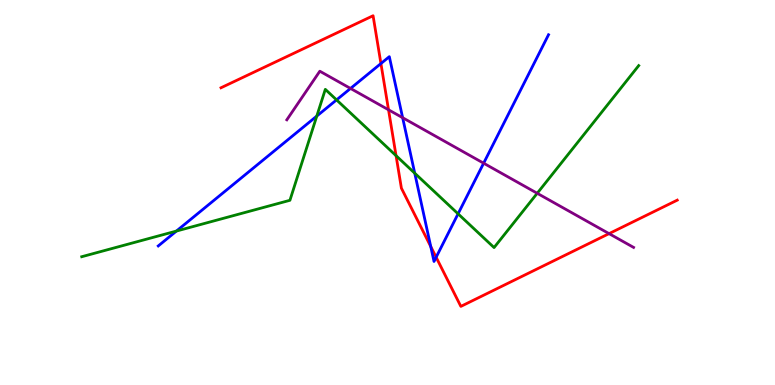[{'lines': ['blue', 'red'], 'intersections': [{'x': 4.92, 'y': 8.35}, {'x': 5.56, 'y': 3.6}, {'x': 5.63, 'y': 3.32}]}, {'lines': ['green', 'red'], 'intersections': [{'x': 5.11, 'y': 5.96}]}, {'lines': ['purple', 'red'], 'intersections': [{'x': 5.01, 'y': 7.15}, {'x': 7.86, 'y': 3.93}]}, {'lines': ['blue', 'green'], 'intersections': [{'x': 2.28, 'y': 4.0}, {'x': 4.09, 'y': 6.98}, {'x': 4.34, 'y': 7.41}, {'x': 5.35, 'y': 5.5}, {'x': 5.91, 'y': 4.45}]}, {'lines': ['blue', 'purple'], 'intersections': [{'x': 4.52, 'y': 7.7}, {'x': 5.2, 'y': 6.94}, {'x': 6.24, 'y': 5.76}]}, {'lines': ['green', 'purple'], 'intersections': [{'x': 6.93, 'y': 4.98}]}]